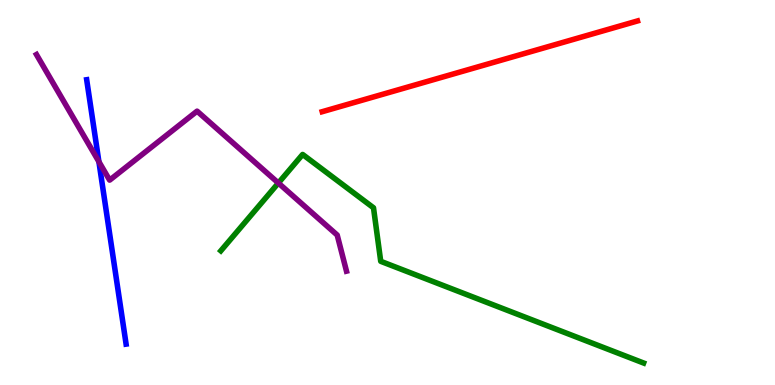[{'lines': ['blue', 'red'], 'intersections': []}, {'lines': ['green', 'red'], 'intersections': []}, {'lines': ['purple', 'red'], 'intersections': []}, {'lines': ['blue', 'green'], 'intersections': []}, {'lines': ['blue', 'purple'], 'intersections': [{'x': 1.28, 'y': 5.8}]}, {'lines': ['green', 'purple'], 'intersections': [{'x': 3.59, 'y': 5.25}]}]